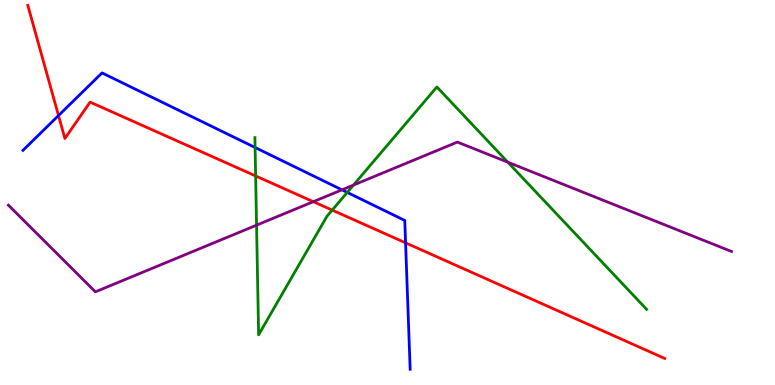[{'lines': ['blue', 'red'], 'intersections': [{'x': 0.755, 'y': 7.0}, {'x': 5.23, 'y': 3.69}]}, {'lines': ['green', 'red'], 'intersections': [{'x': 3.3, 'y': 5.43}, {'x': 4.29, 'y': 4.54}]}, {'lines': ['purple', 'red'], 'intersections': [{'x': 4.04, 'y': 4.76}]}, {'lines': ['blue', 'green'], 'intersections': [{'x': 3.29, 'y': 6.17}, {'x': 4.48, 'y': 5.0}]}, {'lines': ['blue', 'purple'], 'intersections': [{'x': 4.41, 'y': 5.07}]}, {'lines': ['green', 'purple'], 'intersections': [{'x': 3.31, 'y': 4.15}, {'x': 4.56, 'y': 5.19}, {'x': 6.55, 'y': 5.79}]}]